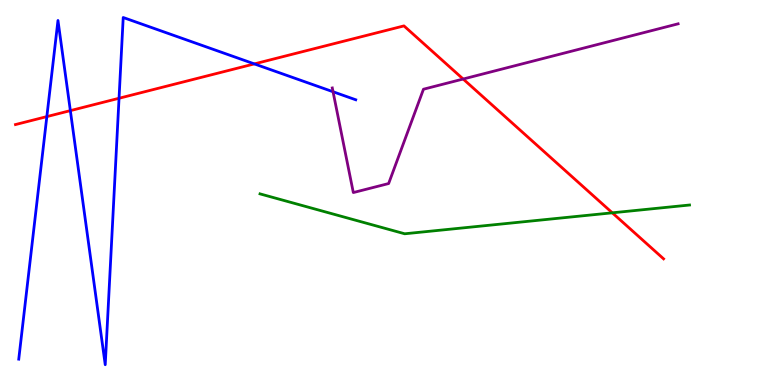[{'lines': ['blue', 'red'], 'intersections': [{'x': 0.604, 'y': 6.97}, {'x': 0.908, 'y': 7.13}, {'x': 1.54, 'y': 7.45}, {'x': 3.28, 'y': 8.34}]}, {'lines': ['green', 'red'], 'intersections': [{'x': 7.9, 'y': 4.47}]}, {'lines': ['purple', 'red'], 'intersections': [{'x': 5.98, 'y': 7.95}]}, {'lines': ['blue', 'green'], 'intersections': []}, {'lines': ['blue', 'purple'], 'intersections': [{'x': 4.3, 'y': 7.62}]}, {'lines': ['green', 'purple'], 'intersections': []}]